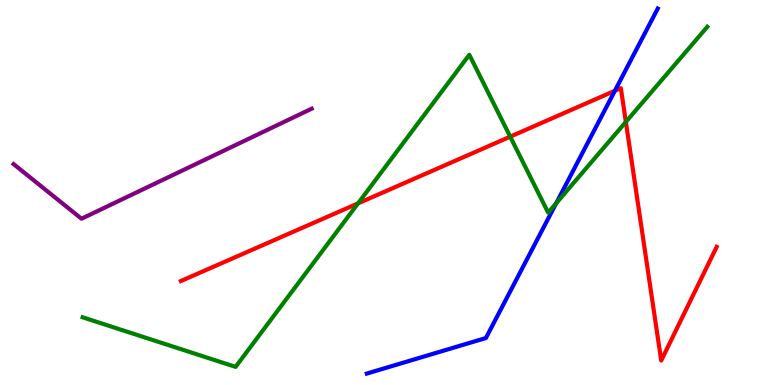[{'lines': ['blue', 'red'], 'intersections': [{'x': 7.93, 'y': 7.64}]}, {'lines': ['green', 'red'], 'intersections': [{'x': 4.62, 'y': 4.72}, {'x': 6.58, 'y': 6.45}, {'x': 8.08, 'y': 6.83}]}, {'lines': ['purple', 'red'], 'intersections': []}, {'lines': ['blue', 'green'], 'intersections': [{'x': 7.18, 'y': 4.72}]}, {'lines': ['blue', 'purple'], 'intersections': []}, {'lines': ['green', 'purple'], 'intersections': []}]